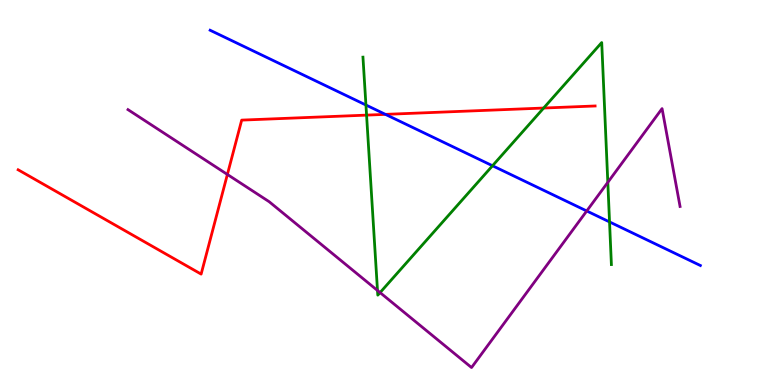[{'lines': ['blue', 'red'], 'intersections': [{'x': 4.97, 'y': 7.03}]}, {'lines': ['green', 'red'], 'intersections': [{'x': 4.73, 'y': 7.01}, {'x': 7.02, 'y': 7.19}]}, {'lines': ['purple', 'red'], 'intersections': [{'x': 2.93, 'y': 5.47}]}, {'lines': ['blue', 'green'], 'intersections': [{'x': 4.72, 'y': 7.27}, {'x': 6.35, 'y': 5.69}, {'x': 7.86, 'y': 4.24}]}, {'lines': ['blue', 'purple'], 'intersections': [{'x': 7.57, 'y': 4.52}]}, {'lines': ['green', 'purple'], 'intersections': [{'x': 4.87, 'y': 2.46}, {'x': 4.9, 'y': 2.4}, {'x': 7.84, 'y': 5.26}]}]